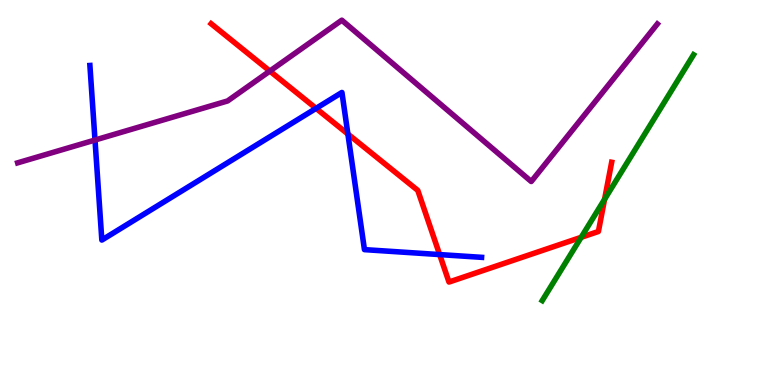[{'lines': ['blue', 'red'], 'intersections': [{'x': 4.08, 'y': 7.19}, {'x': 4.49, 'y': 6.52}, {'x': 5.67, 'y': 3.39}]}, {'lines': ['green', 'red'], 'intersections': [{'x': 7.5, 'y': 3.84}, {'x': 7.8, 'y': 4.82}]}, {'lines': ['purple', 'red'], 'intersections': [{'x': 3.48, 'y': 8.15}]}, {'lines': ['blue', 'green'], 'intersections': []}, {'lines': ['blue', 'purple'], 'intersections': [{'x': 1.23, 'y': 6.36}]}, {'lines': ['green', 'purple'], 'intersections': []}]